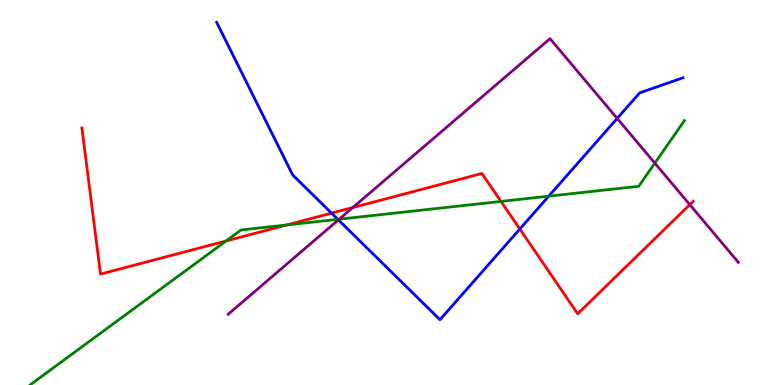[{'lines': ['blue', 'red'], 'intersections': [{'x': 4.28, 'y': 4.46}, {'x': 6.71, 'y': 4.05}]}, {'lines': ['green', 'red'], 'intersections': [{'x': 2.92, 'y': 3.74}, {'x': 3.7, 'y': 4.16}, {'x': 6.46, 'y': 4.77}]}, {'lines': ['purple', 'red'], 'intersections': [{'x': 4.55, 'y': 4.61}, {'x': 8.9, 'y': 4.68}]}, {'lines': ['blue', 'green'], 'intersections': [{'x': 4.36, 'y': 4.3}, {'x': 7.08, 'y': 4.9}]}, {'lines': ['blue', 'purple'], 'intersections': [{'x': 4.37, 'y': 4.29}, {'x': 7.96, 'y': 6.92}]}, {'lines': ['green', 'purple'], 'intersections': [{'x': 4.38, 'y': 4.31}, {'x': 8.45, 'y': 5.76}]}]